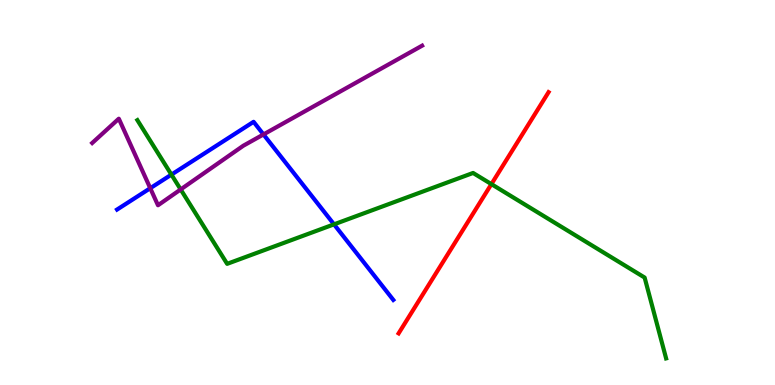[{'lines': ['blue', 'red'], 'intersections': []}, {'lines': ['green', 'red'], 'intersections': [{'x': 6.34, 'y': 5.22}]}, {'lines': ['purple', 'red'], 'intersections': []}, {'lines': ['blue', 'green'], 'intersections': [{'x': 2.21, 'y': 5.46}, {'x': 4.31, 'y': 4.17}]}, {'lines': ['blue', 'purple'], 'intersections': [{'x': 1.94, 'y': 5.11}, {'x': 3.4, 'y': 6.51}]}, {'lines': ['green', 'purple'], 'intersections': [{'x': 2.33, 'y': 5.08}]}]